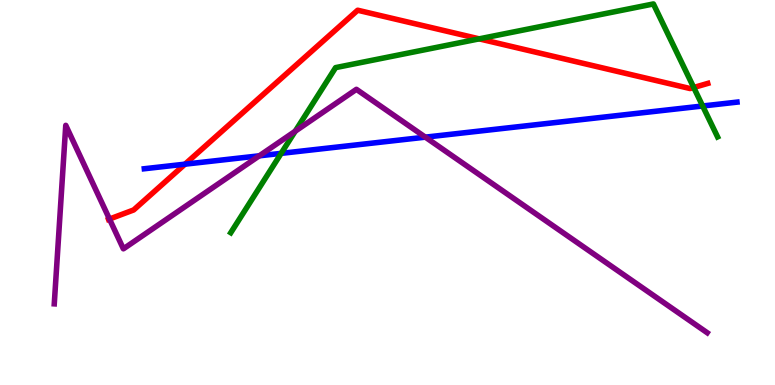[{'lines': ['blue', 'red'], 'intersections': [{'x': 2.39, 'y': 5.74}]}, {'lines': ['green', 'red'], 'intersections': [{'x': 6.18, 'y': 8.99}, {'x': 8.95, 'y': 7.73}]}, {'lines': ['purple', 'red'], 'intersections': [{'x': 1.41, 'y': 4.31}]}, {'lines': ['blue', 'green'], 'intersections': [{'x': 3.63, 'y': 6.02}, {'x': 9.07, 'y': 7.25}]}, {'lines': ['blue', 'purple'], 'intersections': [{'x': 3.35, 'y': 5.95}, {'x': 5.49, 'y': 6.44}]}, {'lines': ['green', 'purple'], 'intersections': [{'x': 3.81, 'y': 6.59}]}]